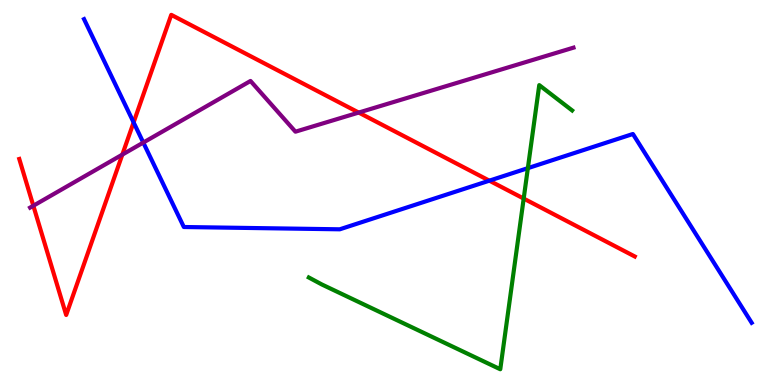[{'lines': ['blue', 'red'], 'intersections': [{'x': 1.72, 'y': 6.82}, {'x': 6.31, 'y': 5.31}]}, {'lines': ['green', 'red'], 'intersections': [{'x': 6.76, 'y': 4.84}]}, {'lines': ['purple', 'red'], 'intersections': [{'x': 0.43, 'y': 4.66}, {'x': 1.58, 'y': 5.98}, {'x': 4.63, 'y': 7.08}]}, {'lines': ['blue', 'green'], 'intersections': [{'x': 6.81, 'y': 5.63}]}, {'lines': ['blue', 'purple'], 'intersections': [{'x': 1.85, 'y': 6.3}]}, {'lines': ['green', 'purple'], 'intersections': []}]